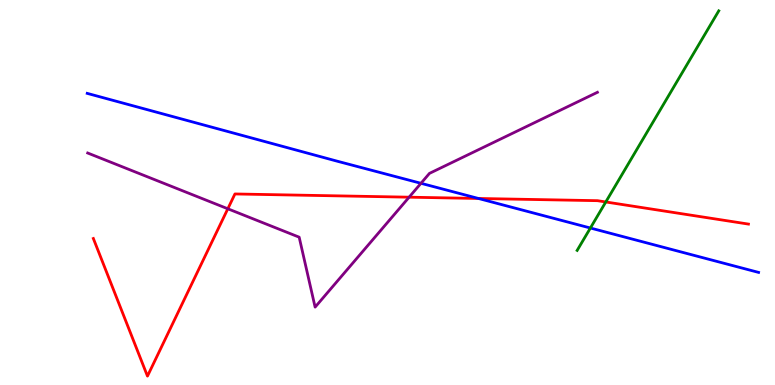[{'lines': ['blue', 'red'], 'intersections': [{'x': 6.17, 'y': 4.84}]}, {'lines': ['green', 'red'], 'intersections': [{'x': 7.82, 'y': 4.75}]}, {'lines': ['purple', 'red'], 'intersections': [{'x': 2.94, 'y': 4.58}, {'x': 5.28, 'y': 4.88}]}, {'lines': ['blue', 'green'], 'intersections': [{'x': 7.62, 'y': 4.08}]}, {'lines': ['blue', 'purple'], 'intersections': [{'x': 5.43, 'y': 5.24}]}, {'lines': ['green', 'purple'], 'intersections': []}]